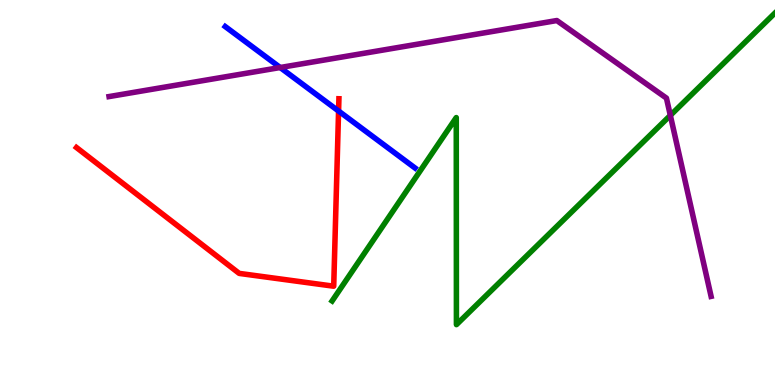[{'lines': ['blue', 'red'], 'intersections': [{'x': 4.37, 'y': 7.12}]}, {'lines': ['green', 'red'], 'intersections': []}, {'lines': ['purple', 'red'], 'intersections': []}, {'lines': ['blue', 'green'], 'intersections': []}, {'lines': ['blue', 'purple'], 'intersections': [{'x': 3.62, 'y': 8.25}]}, {'lines': ['green', 'purple'], 'intersections': [{'x': 8.65, 'y': 7.0}]}]